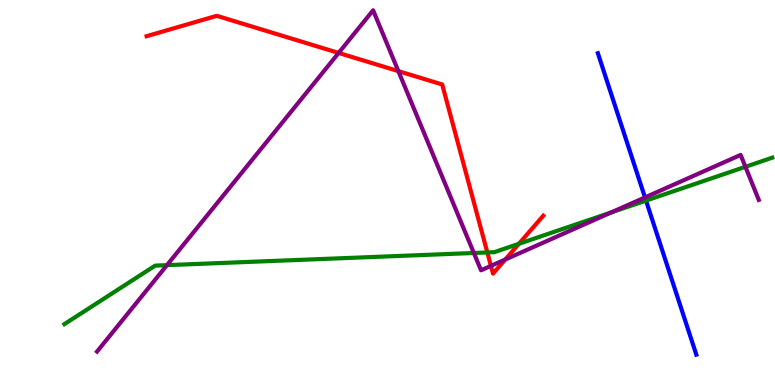[{'lines': ['blue', 'red'], 'intersections': []}, {'lines': ['green', 'red'], 'intersections': [{'x': 6.29, 'y': 3.44}, {'x': 6.7, 'y': 3.67}]}, {'lines': ['purple', 'red'], 'intersections': [{'x': 4.37, 'y': 8.63}, {'x': 5.14, 'y': 8.15}, {'x': 6.33, 'y': 3.09}, {'x': 6.52, 'y': 3.26}]}, {'lines': ['blue', 'green'], 'intersections': [{'x': 8.34, 'y': 4.79}]}, {'lines': ['blue', 'purple'], 'intersections': [{'x': 8.32, 'y': 4.87}]}, {'lines': ['green', 'purple'], 'intersections': [{'x': 2.15, 'y': 3.11}, {'x': 6.11, 'y': 3.43}, {'x': 7.89, 'y': 4.48}, {'x': 9.62, 'y': 5.67}]}]